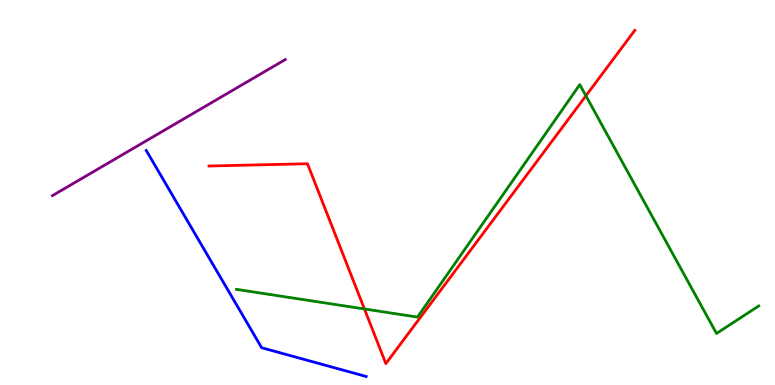[{'lines': ['blue', 'red'], 'intersections': []}, {'lines': ['green', 'red'], 'intersections': [{'x': 4.7, 'y': 1.97}, {'x': 7.56, 'y': 7.51}]}, {'lines': ['purple', 'red'], 'intersections': []}, {'lines': ['blue', 'green'], 'intersections': []}, {'lines': ['blue', 'purple'], 'intersections': []}, {'lines': ['green', 'purple'], 'intersections': []}]